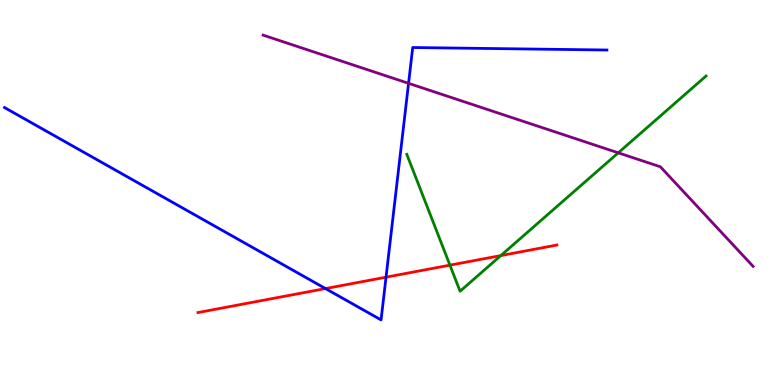[{'lines': ['blue', 'red'], 'intersections': [{'x': 4.2, 'y': 2.5}, {'x': 4.98, 'y': 2.8}]}, {'lines': ['green', 'red'], 'intersections': [{'x': 5.81, 'y': 3.11}, {'x': 6.46, 'y': 3.36}]}, {'lines': ['purple', 'red'], 'intersections': []}, {'lines': ['blue', 'green'], 'intersections': []}, {'lines': ['blue', 'purple'], 'intersections': [{'x': 5.27, 'y': 7.84}]}, {'lines': ['green', 'purple'], 'intersections': [{'x': 7.98, 'y': 6.03}]}]